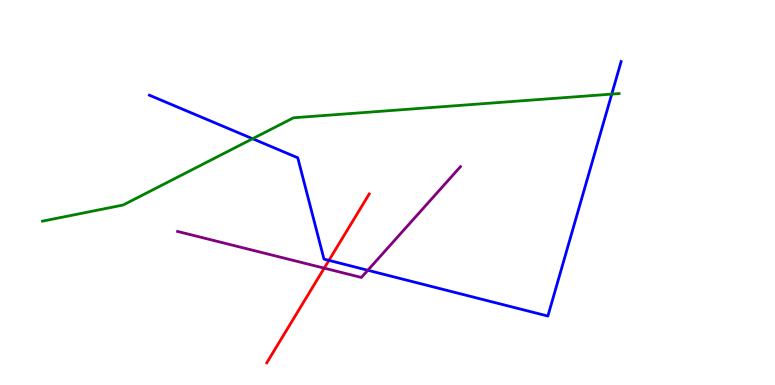[{'lines': ['blue', 'red'], 'intersections': [{'x': 4.24, 'y': 3.24}]}, {'lines': ['green', 'red'], 'intersections': []}, {'lines': ['purple', 'red'], 'intersections': [{'x': 4.18, 'y': 3.04}]}, {'lines': ['blue', 'green'], 'intersections': [{'x': 3.26, 'y': 6.4}, {'x': 7.89, 'y': 7.56}]}, {'lines': ['blue', 'purple'], 'intersections': [{'x': 4.75, 'y': 2.98}]}, {'lines': ['green', 'purple'], 'intersections': []}]